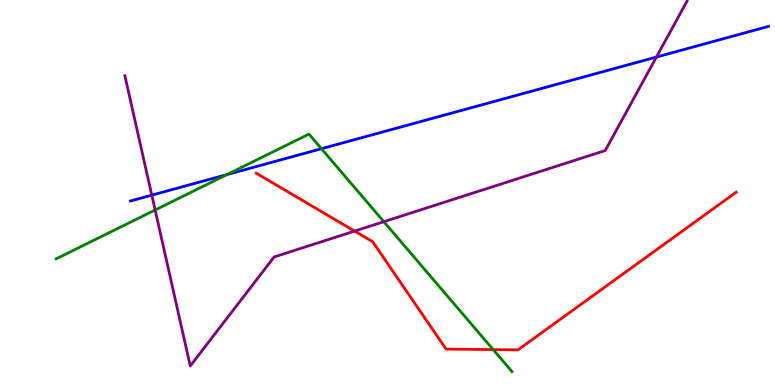[{'lines': ['blue', 'red'], 'intersections': []}, {'lines': ['green', 'red'], 'intersections': [{'x': 6.36, 'y': 0.92}]}, {'lines': ['purple', 'red'], 'intersections': [{'x': 4.58, 'y': 4.0}]}, {'lines': ['blue', 'green'], 'intersections': [{'x': 2.93, 'y': 5.47}, {'x': 4.15, 'y': 6.14}]}, {'lines': ['blue', 'purple'], 'intersections': [{'x': 1.96, 'y': 4.93}, {'x': 8.47, 'y': 8.52}]}, {'lines': ['green', 'purple'], 'intersections': [{'x': 2.0, 'y': 4.55}, {'x': 4.95, 'y': 4.24}]}]